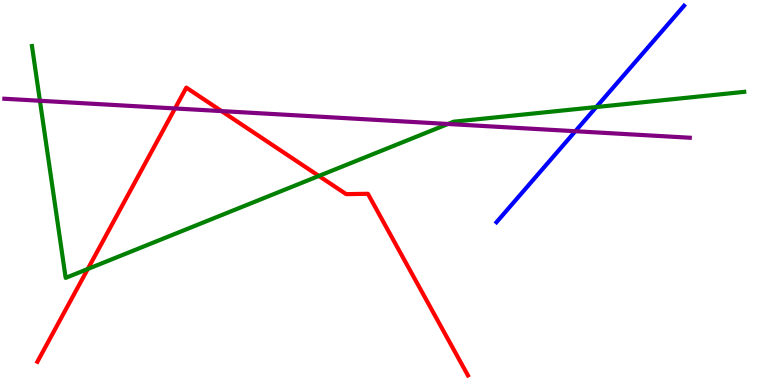[{'lines': ['blue', 'red'], 'intersections': []}, {'lines': ['green', 'red'], 'intersections': [{'x': 1.13, 'y': 3.01}, {'x': 4.11, 'y': 5.43}]}, {'lines': ['purple', 'red'], 'intersections': [{'x': 2.26, 'y': 7.18}, {'x': 2.86, 'y': 7.11}]}, {'lines': ['blue', 'green'], 'intersections': [{'x': 7.69, 'y': 7.22}]}, {'lines': ['blue', 'purple'], 'intersections': [{'x': 7.42, 'y': 6.59}]}, {'lines': ['green', 'purple'], 'intersections': [{'x': 0.515, 'y': 7.38}, {'x': 5.78, 'y': 6.78}]}]